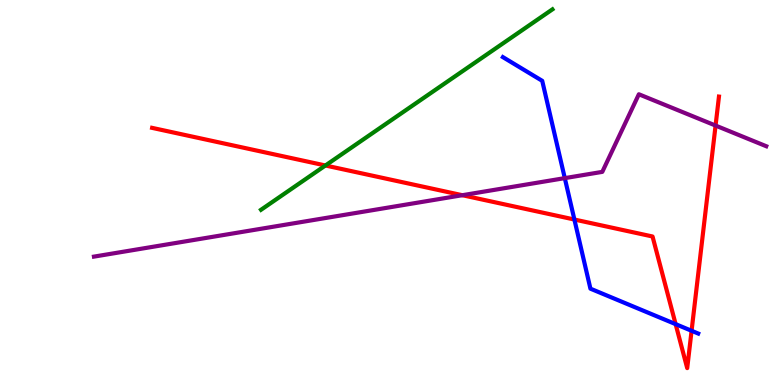[{'lines': ['blue', 'red'], 'intersections': [{'x': 7.41, 'y': 4.3}, {'x': 8.72, 'y': 1.58}, {'x': 8.92, 'y': 1.41}]}, {'lines': ['green', 'red'], 'intersections': [{'x': 4.2, 'y': 5.7}]}, {'lines': ['purple', 'red'], 'intersections': [{'x': 5.97, 'y': 4.93}, {'x': 9.23, 'y': 6.74}]}, {'lines': ['blue', 'green'], 'intersections': []}, {'lines': ['blue', 'purple'], 'intersections': [{'x': 7.29, 'y': 5.37}]}, {'lines': ['green', 'purple'], 'intersections': []}]